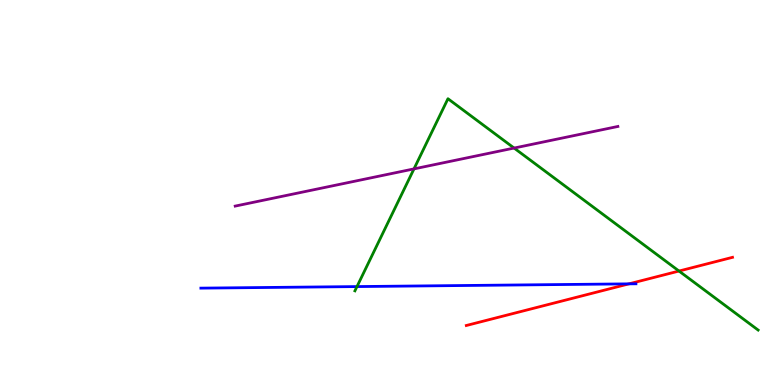[{'lines': ['blue', 'red'], 'intersections': [{'x': 8.12, 'y': 2.63}]}, {'lines': ['green', 'red'], 'intersections': [{'x': 8.76, 'y': 2.96}]}, {'lines': ['purple', 'red'], 'intersections': []}, {'lines': ['blue', 'green'], 'intersections': [{'x': 4.61, 'y': 2.56}]}, {'lines': ['blue', 'purple'], 'intersections': []}, {'lines': ['green', 'purple'], 'intersections': [{'x': 5.34, 'y': 5.61}, {'x': 6.63, 'y': 6.15}]}]